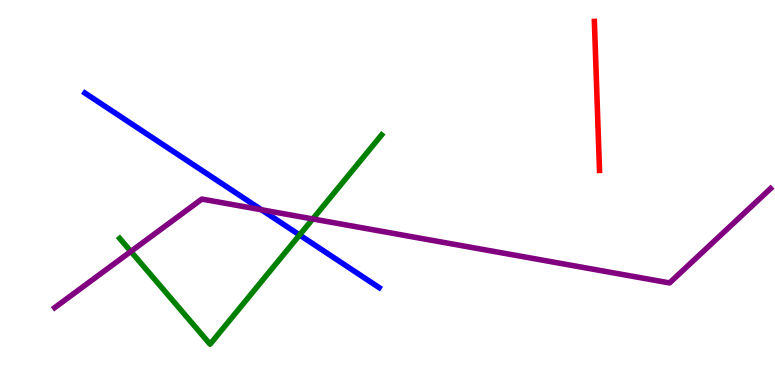[{'lines': ['blue', 'red'], 'intersections': []}, {'lines': ['green', 'red'], 'intersections': []}, {'lines': ['purple', 'red'], 'intersections': []}, {'lines': ['blue', 'green'], 'intersections': [{'x': 3.87, 'y': 3.9}]}, {'lines': ['blue', 'purple'], 'intersections': [{'x': 3.37, 'y': 4.55}]}, {'lines': ['green', 'purple'], 'intersections': [{'x': 1.69, 'y': 3.47}, {'x': 4.04, 'y': 4.31}]}]